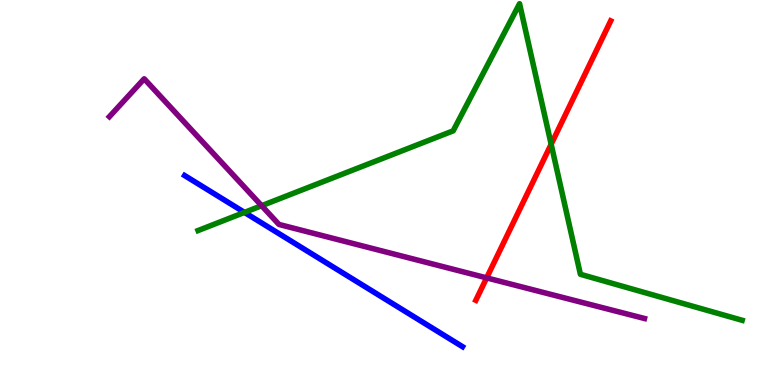[{'lines': ['blue', 'red'], 'intersections': []}, {'lines': ['green', 'red'], 'intersections': [{'x': 7.11, 'y': 6.25}]}, {'lines': ['purple', 'red'], 'intersections': [{'x': 6.28, 'y': 2.78}]}, {'lines': ['blue', 'green'], 'intersections': [{'x': 3.15, 'y': 4.48}]}, {'lines': ['blue', 'purple'], 'intersections': []}, {'lines': ['green', 'purple'], 'intersections': [{'x': 3.38, 'y': 4.66}]}]